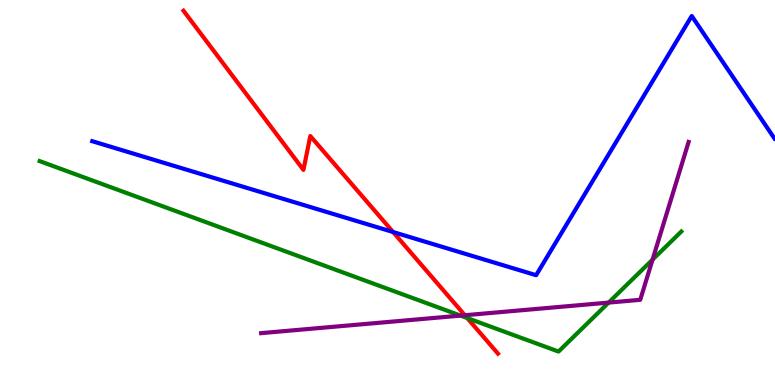[{'lines': ['blue', 'red'], 'intersections': [{'x': 5.07, 'y': 3.97}]}, {'lines': ['green', 'red'], 'intersections': [{'x': 6.03, 'y': 1.74}]}, {'lines': ['purple', 'red'], 'intersections': [{'x': 6.0, 'y': 1.81}]}, {'lines': ['blue', 'green'], 'intersections': []}, {'lines': ['blue', 'purple'], 'intersections': []}, {'lines': ['green', 'purple'], 'intersections': [{'x': 5.94, 'y': 1.8}, {'x': 7.85, 'y': 2.14}, {'x': 8.42, 'y': 3.26}]}]